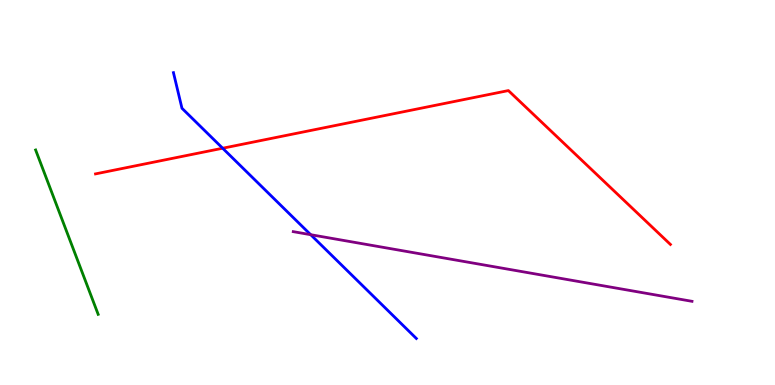[{'lines': ['blue', 'red'], 'intersections': [{'x': 2.87, 'y': 6.15}]}, {'lines': ['green', 'red'], 'intersections': []}, {'lines': ['purple', 'red'], 'intersections': []}, {'lines': ['blue', 'green'], 'intersections': []}, {'lines': ['blue', 'purple'], 'intersections': [{'x': 4.01, 'y': 3.9}]}, {'lines': ['green', 'purple'], 'intersections': []}]